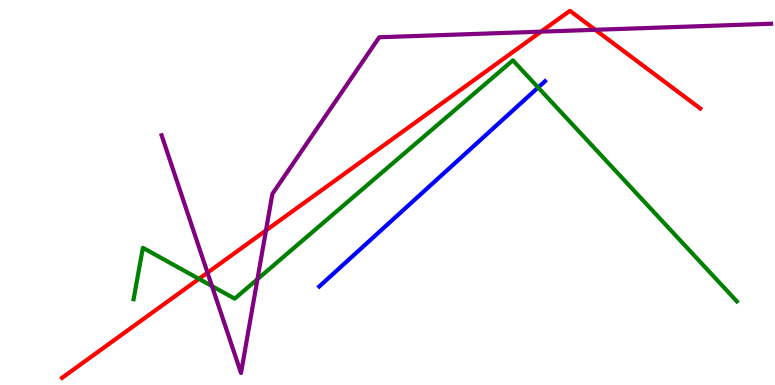[{'lines': ['blue', 'red'], 'intersections': []}, {'lines': ['green', 'red'], 'intersections': [{'x': 2.57, 'y': 2.76}]}, {'lines': ['purple', 'red'], 'intersections': [{'x': 2.68, 'y': 2.92}, {'x': 3.43, 'y': 4.01}, {'x': 6.98, 'y': 9.18}, {'x': 7.68, 'y': 9.23}]}, {'lines': ['blue', 'green'], 'intersections': [{'x': 6.94, 'y': 7.73}]}, {'lines': ['blue', 'purple'], 'intersections': []}, {'lines': ['green', 'purple'], 'intersections': [{'x': 2.74, 'y': 2.57}, {'x': 3.32, 'y': 2.75}]}]